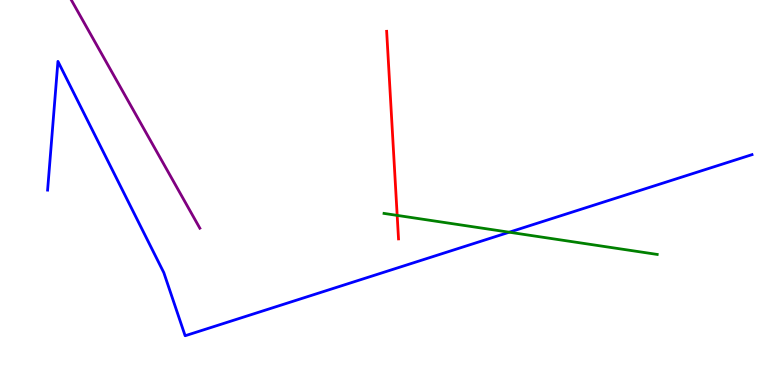[{'lines': ['blue', 'red'], 'intersections': []}, {'lines': ['green', 'red'], 'intersections': [{'x': 5.12, 'y': 4.41}]}, {'lines': ['purple', 'red'], 'intersections': []}, {'lines': ['blue', 'green'], 'intersections': [{'x': 6.57, 'y': 3.97}]}, {'lines': ['blue', 'purple'], 'intersections': []}, {'lines': ['green', 'purple'], 'intersections': []}]